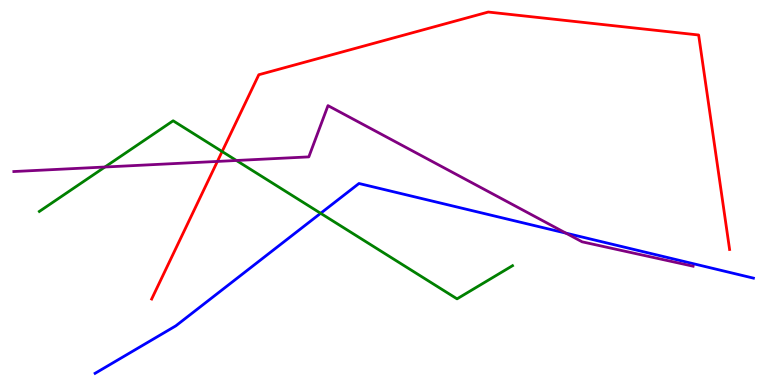[{'lines': ['blue', 'red'], 'intersections': []}, {'lines': ['green', 'red'], 'intersections': [{'x': 2.87, 'y': 6.06}]}, {'lines': ['purple', 'red'], 'intersections': [{'x': 2.81, 'y': 5.81}]}, {'lines': ['blue', 'green'], 'intersections': [{'x': 4.14, 'y': 4.46}]}, {'lines': ['blue', 'purple'], 'intersections': [{'x': 7.3, 'y': 3.94}]}, {'lines': ['green', 'purple'], 'intersections': [{'x': 1.35, 'y': 5.66}, {'x': 3.05, 'y': 5.83}]}]